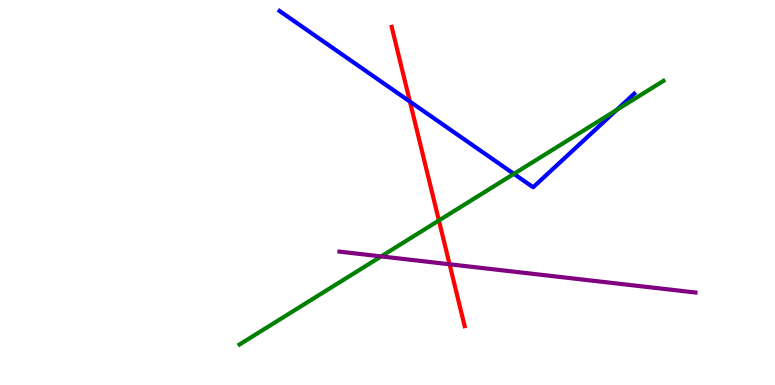[{'lines': ['blue', 'red'], 'intersections': [{'x': 5.29, 'y': 7.36}]}, {'lines': ['green', 'red'], 'intersections': [{'x': 5.66, 'y': 4.27}]}, {'lines': ['purple', 'red'], 'intersections': [{'x': 5.8, 'y': 3.14}]}, {'lines': ['blue', 'green'], 'intersections': [{'x': 6.63, 'y': 5.48}, {'x': 7.96, 'y': 7.14}]}, {'lines': ['blue', 'purple'], 'intersections': []}, {'lines': ['green', 'purple'], 'intersections': [{'x': 4.92, 'y': 3.34}]}]